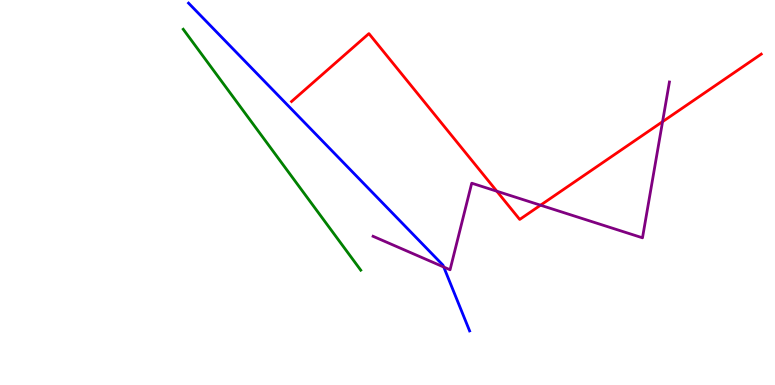[{'lines': ['blue', 'red'], 'intersections': []}, {'lines': ['green', 'red'], 'intersections': []}, {'lines': ['purple', 'red'], 'intersections': [{'x': 6.41, 'y': 5.03}, {'x': 6.97, 'y': 4.67}, {'x': 8.55, 'y': 6.84}]}, {'lines': ['blue', 'green'], 'intersections': []}, {'lines': ['blue', 'purple'], 'intersections': [{'x': 5.73, 'y': 3.06}]}, {'lines': ['green', 'purple'], 'intersections': []}]